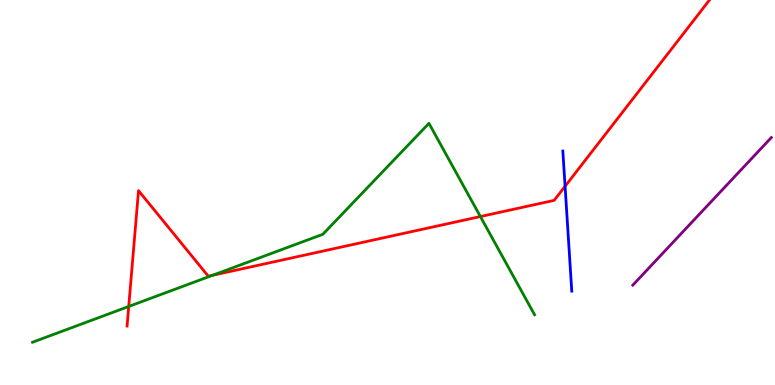[{'lines': ['blue', 'red'], 'intersections': [{'x': 7.29, 'y': 5.16}]}, {'lines': ['green', 'red'], 'intersections': [{'x': 1.66, 'y': 2.04}, {'x': 2.74, 'y': 2.85}, {'x': 6.2, 'y': 4.38}]}, {'lines': ['purple', 'red'], 'intersections': []}, {'lines': ['blue', 'green'], 'intersections': []}, {'lines': ['blue', 'purple'], 'intersections': []}, {'lines': ['green', 'purple'], 'intersections': []}]